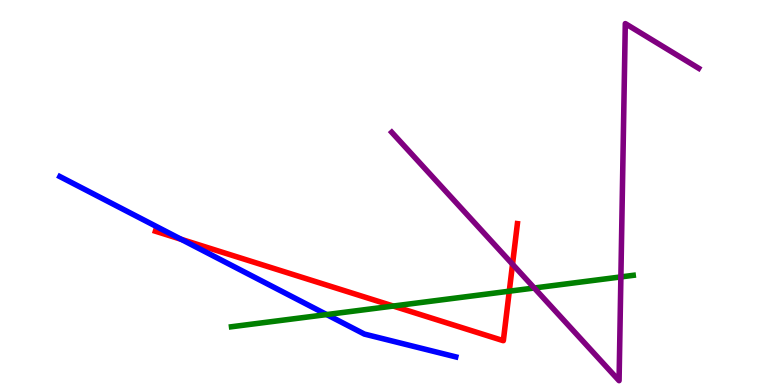[{'lines': ['blue', 'red'], 'intersections': [{'x': 2.34, 'y': 3.78}]}, {'lines': ['green', 'red'], 'intersections': [{'x': 5.07, 'y': 2.05}, {'x': 6.57, 'y': 2.44}]}, {'lines': ['purple', 'red'], 'intersections': [{'x': 6.61, 'y': 3.14}]}, {'lines': ['blue', 'green'], 'intersections': [{'x': 4.22, 'y': 1.83}]}, {'lines': ['blue', 'purple'], 'intersections': []}, {'lines': ['green', 'purple'], 'intersections': [{'x': 6.89, 'y': 2.52}, {'x': 8.01, 'y': 2.81}]}]